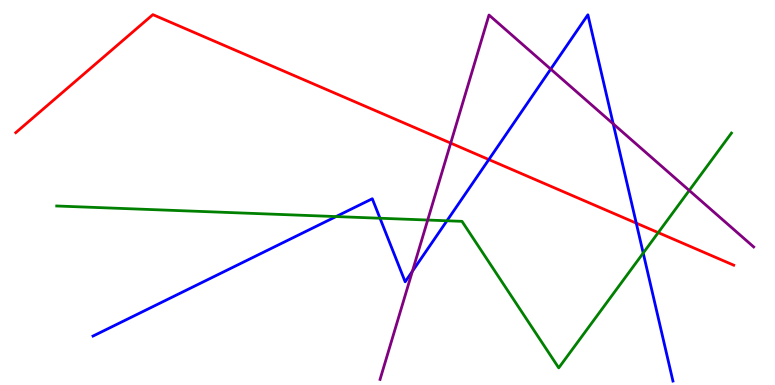[{'lines': ['blue', 'red'], 'intersections': [{'x': 6.31, 'y': 5.86}, {'x': 8.21, 'y': 4.2}]}, {'lines': ['green', 'red'], 'intersections': [{'x': 8.49, 'y': 3.96}]}, {'lines': ['purple', 'red'], 'intersections': [{'x': 5.82, 'y': 6.28}]}, {'lines': ['blue', 'green'], 'intersections': [{'x': 4.34, 'y': 4.37}, {'x': 4.9, 'y': 4.33}, {'x': 5.77, 'y': 4.27}, {'x': 8.3, 'y': 3.43}]}, {'lines': ['blue', 'purple'], 'intersections': [{'x': 5.32, 'y': 2.95}, {'x': 7.11, 'y': 8.2}, {'x': 7.91, 'y': 6.78}]}, {'lines': ['green', 'purple'], 'intersections': [{'x': 5.52, 'y': 4.28}, {'x': 8.89, 'y': 5.05}]}]